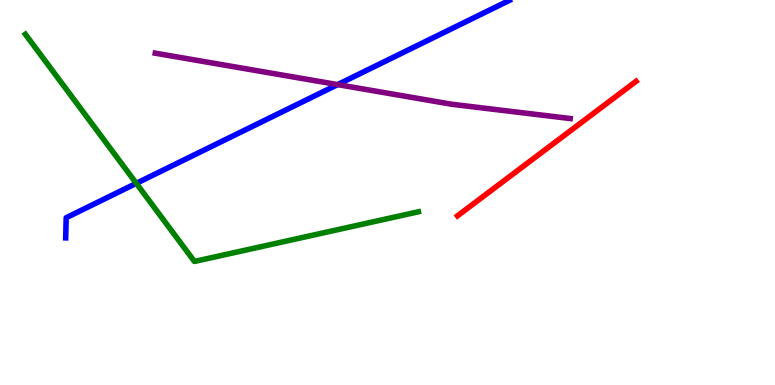[{'lines': ['blue', 'red'], 'intersections': []}, {'lines': ['green', 'red'], 'intersections': []}, {'lines': ['purple', 'red'], 'intersections': []}, {'lines': ['blue', 'green'], 'intersections': [{'x': 1.76, 'y': 5.24}]}, {'lines': ['blue', 'purple'], 'intersections': [{'x': 4.36, 'y': 7.8}]}, {'lines': ['green', 'purple'], 'intersections': []}]